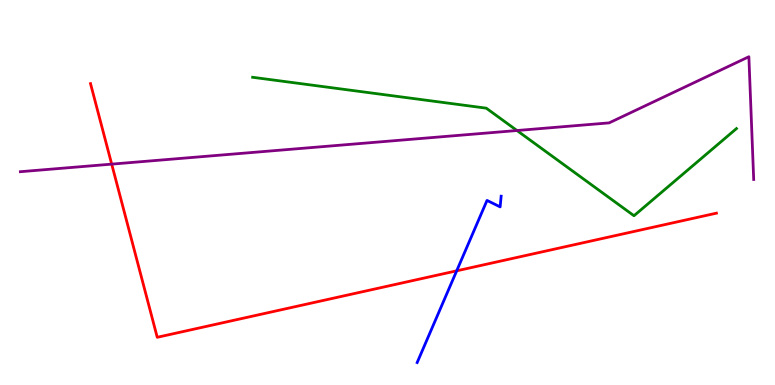[{'lines': ['blue', 'red'], 'intersections': [{'x': 5.89, 'y': 2.97}]}, {'lines': ['green', 'red'], 'intersections': []}, {'lines': ['purple', 'red'], 'intersections': [{'x': 1.44, 'y': 5.74}]}, {'lines': ['blue', 'green'], 'intersections': []}, {'lines': ['blue', 'purple'], 'intersections': []}, {'lines': ['green', 'purple'], 'intersections': [{'x': 6.67, 'y': 6.61}]}]